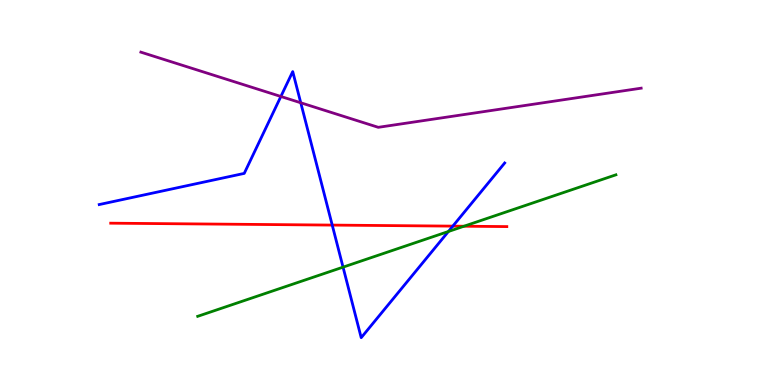[{'lines': ['blue', 'red'], 'intersections': [{'x': 4.29, 'y': 4.15}, {'x': 5.84, 'y': 4.13}]}, {'lines': ['green', 'red'], 'intersections': [{'x': 5.99, 'y': 4.12}]}, {'lines': ['purple', 'red'], 'intersections': []}, {'lines': ['blue', 'green'], 'intersections': [{'x': 4.43, 'y': 3.06}, {'x': 5.79, 'y': 3.99}]}, {'lines': ['blue', 'purple'], 'intersections': [{'x': 3.62, 'y': 7.49}, {'x': 3.88, 'y': 7.33}]}, {'lines': ['green', 'purple'], 'intersections': []}]